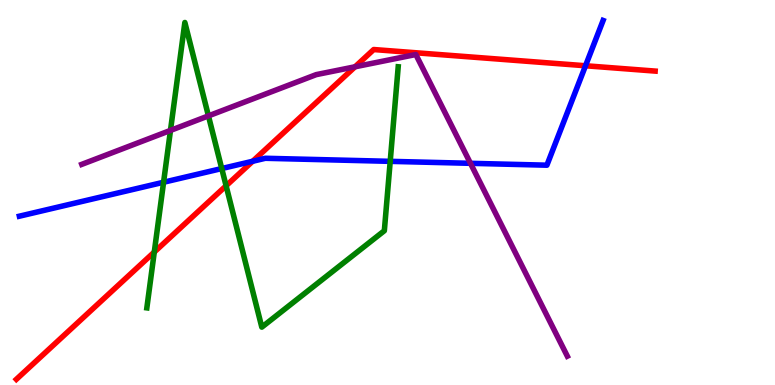[{'lines': ['blue', 'red'], 'intersections': [{'x': 3.26, 'y': 5.81}, {'x': 7.56, 'y': 8.29}]}, {'lines': ['green', 'red'], 'intersections': [{'x': 1.99, 'y': 3.45}, {'x': 2.92, 'y': 5.17}]}, {'lines': ['purple', 'red'], 'intersections': [{'x': 4.58, 'y': 8.27}]}, {'lines': ['blue', 'green'], 'intersections': [{'x': 2.11, 'y': 5.27}, {'x': 2.86, 'y': 5.62}, {'x': 5.03, 'y': 5.81}]}, {'lines': ['blue', 'purple'], 'intersections': [{'x': 6.07, 'y': 5.76}]}, {'lines': ['green', 'purple'], 'intersections': [{'x': 2.2, 'y': 6.61}, {'x': 2.69, 'y': 6.99}]}]